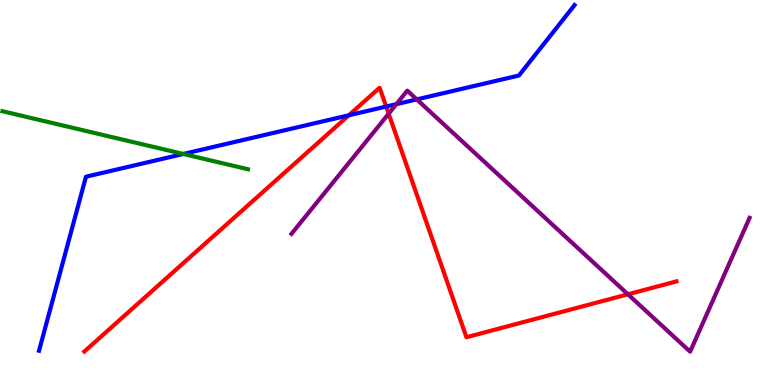[{'lines': ['blue', 'red'], 'intersections': [{'x': 4.5, 'y': 7.01}, {'x': 4.98, 'y': 7.23}]}, {'lines': ['green', 'red'], 'intersections': []}, {'lines': ['purple', 'red'], 'intersections': [{'x': 5.01, 'y': 7.05}, {'x': 8.1, 'y': 2.36}]}, {'lines': ['blue', 'green'], 'intersections': [{'x': 2.37, 'y': 6.0}]}, {'lines': ['blue', 'purple'], 'intersections': [{'x': 5.11, 'y': 7.29}, {'x': 5.38, 'y': 7.42}]}, {'lines': ['green', 'purple'], 'intersections': []}]